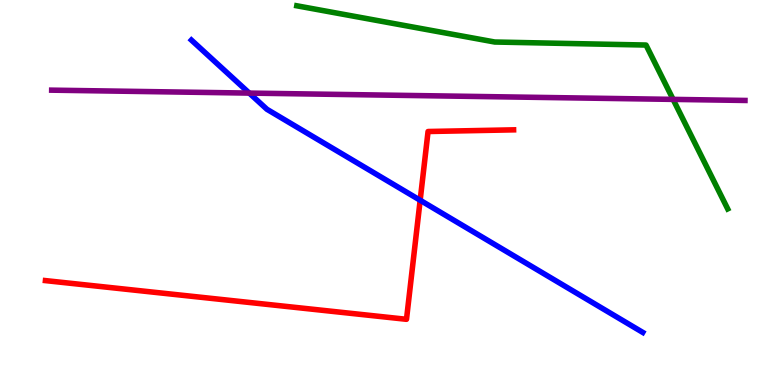[{'lines': ['blue', 'red'], 'intersections': [{'x': 5.42, 'y': 4.8}]}, {'lines': ['green', 'red'], 'intersections': []}, {'lines': ['purple', 'red'], 'intersections': []}, {'lines': ['blue', 'green'], 'intersections': []}, {'lines': ['blue', 'purple'], 'intersections': [{'x': 3.22, 'y': 7.58}]}, {'lines': ['green', 'purple'], 'intersections': [{'x': 8.69, 'y': 7.42}]}]